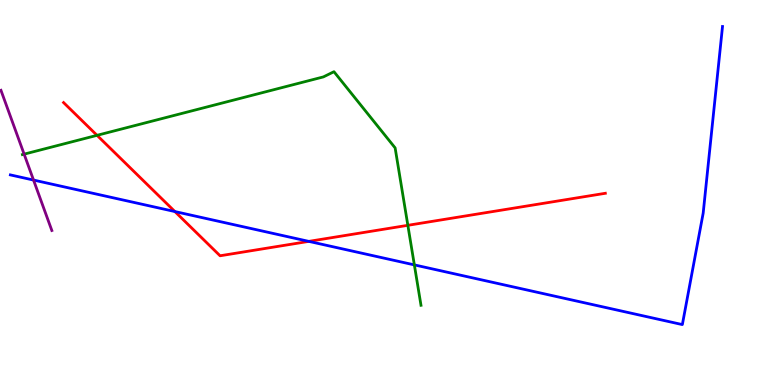[{'lines': ['blue', 'red'], 'intersections': [{'x': 2.26, 'y': 4.51}, {'x': 3.98, 'y': 3.73}]}, {'lines': ['green', 'red'], 'intersections': [{'x': 1.25, 'y': 6.48}, {'x': 5.26, 'y': 4.15}]}, {'lines': ['purple', 'red'], 'intersections': []}, {'lines': ['blue', 'green'], 'intersections': [{'x': 5.35, 'y': 3.12}]}, {'lines': ['blue', 'purple'], 'intersections': [{'x': 0.433, 'y': 5.32}]}, {'lines': ['green', 'purple'], 'intersections': [{'x': 0.311, 'y': 6.0}]}]